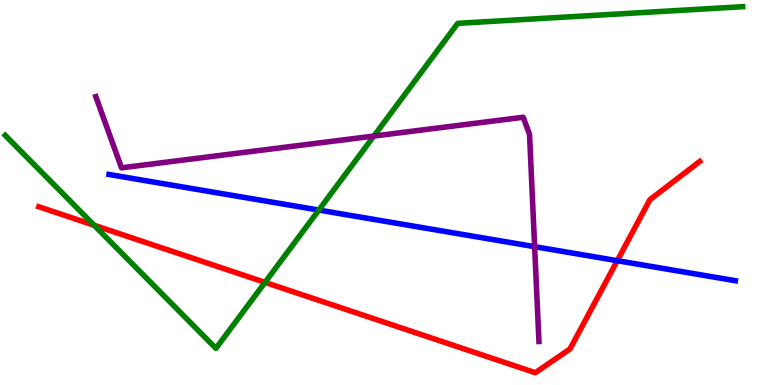[{'lines': ['blue', 'red'], 'intersections': [{'x': 7.96, 'y': 3.23}]}, {'lines': ['green', 'red'], 'intersections': [{'x': 1.21, 'y': 4.15}, {'x': 3.42, 'y': 2.67}]}, {'lines': ['purple', 'red'], 'intersections': []}, {'lines': ['blue', 'green'], 'intersections': [{'x': 4.11, 'y': 4.54}]}, {'lines': ['blue', 'purple'], 'intersections': [{'x': 6.9, 'y': 3.59}]}, {'lines': ['green', 'purple'], 'intersections': [{'x': 4.82, 'y': 6.47}]}]